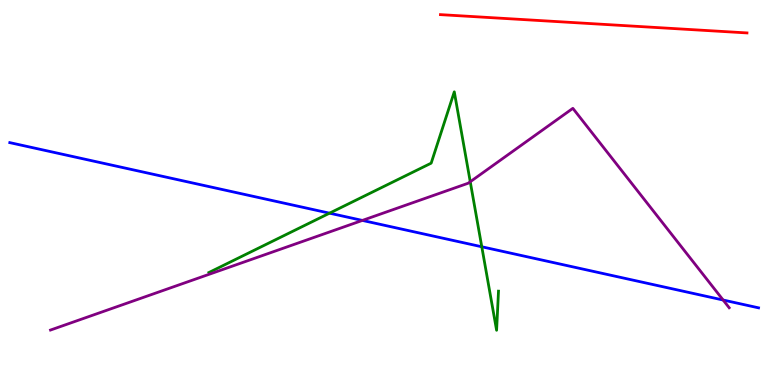[{'lines': ['blue', 'red'], 'intersections': []}, {'lines': ['green', 'red'], 'intersections': []}, {'lines': ['purple', 'red'], 'intersections': []}, {'lines': ['blue', 'green'], 'intersections': [{'x': 4.25, 'y': 4.46}, {'x': 6.22, 'y': 3.59}]}, {'lines': ['blue', 'purple'], 'intersections': [{'x': 4.68, 'y': 4.27}, {'x': 9.33, 'y': 2.21}]}, {'lines': ['green', 'purple'], 'intersections': [{'x': 6.07, 'y': 5.28}]}]